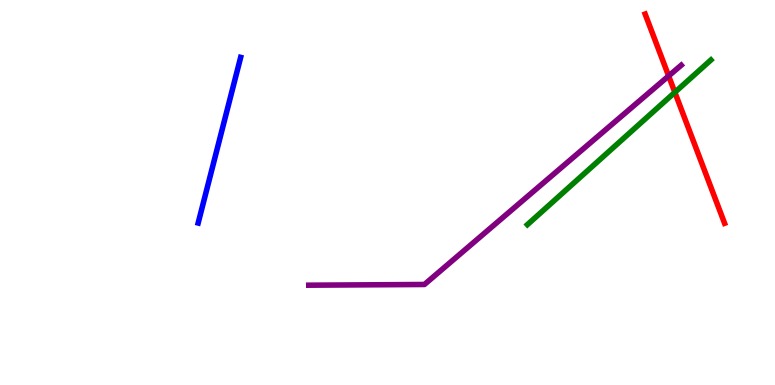[{'lines': ['blue', 'red'], 'intersections': []}, {'lines': ['green', 'red'], 'intersections': [{'x': 8.71, 'y': 7.6}]}, {'lines': ['purple', 'red'], 'intersections': [{'x': 8.63, 'y': 8.03}]}, {'lines': ['blue', 'green'], 'intersections': []}, {'lines': ['blue', 'purple'], 'intersections': []}, {'lines': ['green', 'purple'], 'intersections': []}]